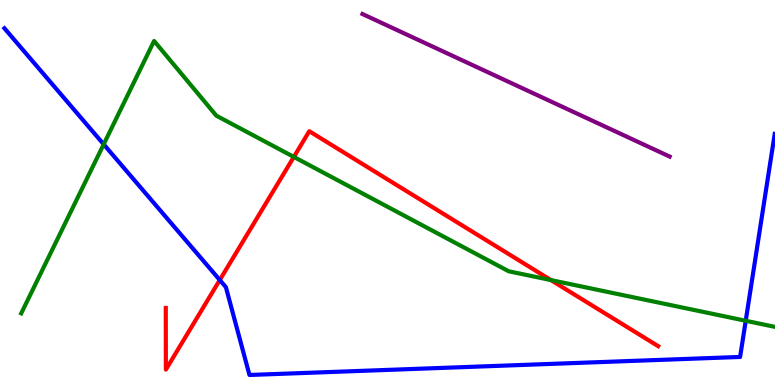[{'lines': ['blue', 'red'], 'intersections': [{'x': 2.84, 'y': 2.73}]}, {'lines': ['green', 'red'], 'intersections': [{'x': 3.79, 'y': 5.92}, {'x': 7.11, 'y': 2.72}]}, {'lines': ['purple', 'red'], 'intersections': []}, {'lines': ['blue', 'green'], 'intersections': [{'x': 1.34, 'y': 6.25}, {'x': 9.62, 'y': 1.67}]}, {'lines': ['blue', 'purple'], 'intersections': []}, {'lines': ['green', 'purple'], 'intersections': []}]